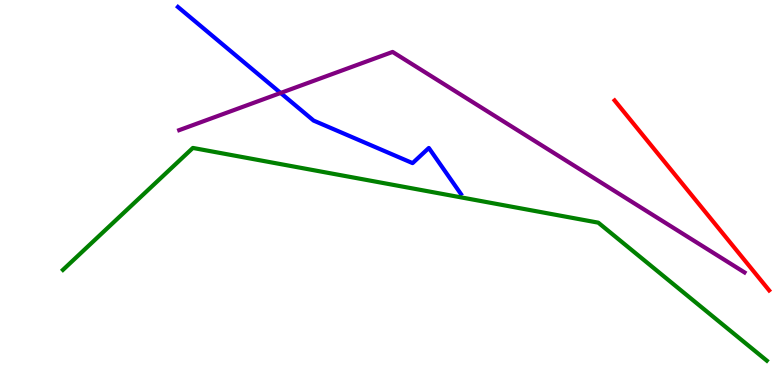[{'lines': ['blue', 'red'], 'intersections': []}, {'lines': ['green', 'red'], 'intersections': []}, {'lines': ['purple', 'red'], 'intersections': []}, {'lines': ['blue', 'green'], 'intersections': []}, {'lines': ['blue', 'purple'], 'intersections': [{'x': 3.62, 'y': 7.59}]}, {'lines': ['green', 'purple'], 'intersections': []}]